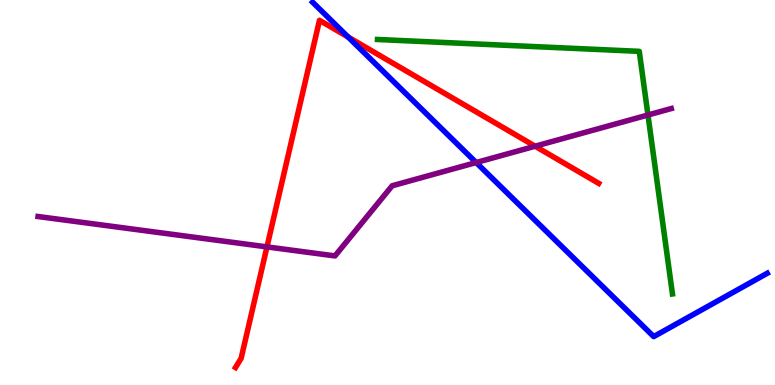[{'lines': ['blue', 'red'], 'intersections': [{'x': 4.49, 'y': 9.04}]}, {'lines': ['green', 'red'], 'intersections': []}, {'lines': ['purple', 'red'], 'intersections': [{'x': 3.44, 'y': 3.59}, {'x': 6.9, 'y': 6.2}]}, {'lines': ['blue', 'green'], 'intersections': []}, {'lines': ['blue', 'purple'], 'intersections': [{'x': 6.14, 'y': 5.78}]}, {'lines': ['green', 'purple'], 'intersections': [{'x': 8.36, 'y': 7.01}]}]